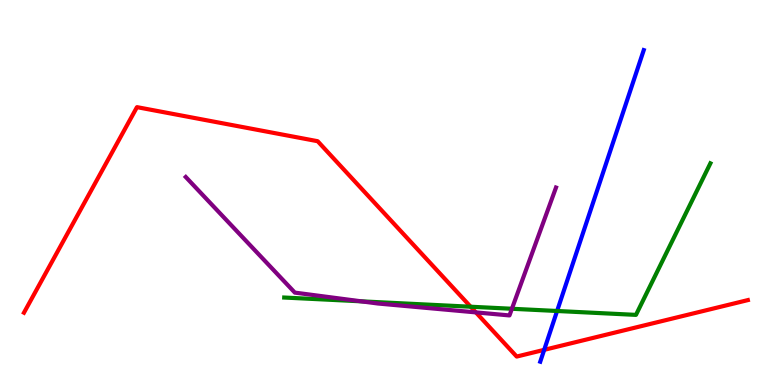[{'lines': ['blue', 'red'], 'intersections': [{'x': 7.02, 'y': 0.913}]}, {'lines': ['green', 'red'], 'intersections': [{'x': 6.07, 'y': 2.03}]}, {'lines': ['purple', 'red'], 'intersections': [{'x': 6.14, 'y': 1.89}]}, {'lines': ['blue', 'green'], 'intersections': [{'x': 7.19, 'y': 1.92}]}, {'lines': ['blue', 'purple'], 'intersections': []}, {'lines': ['green', 'purple'], 'intersections': [{'x': 4.66, 'y': 2.17}, {'x': 6.61, 'y': 1.98}]}]